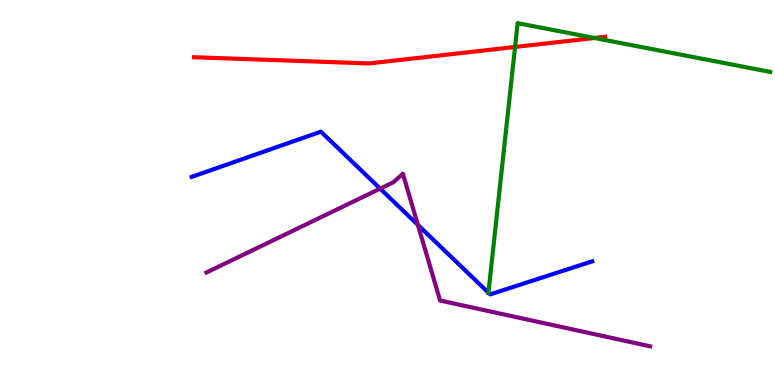[{'lines': ['blue', 'red'], 'intersections': []}, {'lines': ['green', 'red'], 'intersections': [{'x': 6.65, 'y': 8.78}, {'x': 7.67, 'y': 9.01}]}, {'lines': ['purple', 'red'], 'intersections': []}, {'lines': ['blue', 'green'], 'intersections': [{'x': 6.3, 'y': 2.4}]}, {'lines': ['blue', 'purple'], 'intersections': [{'x': 4.91, 'y': 5.1}, {'x': 5.39, 'y': 4.16}]}, {'lines': ['green', 'purple'], 'intersections': []}]